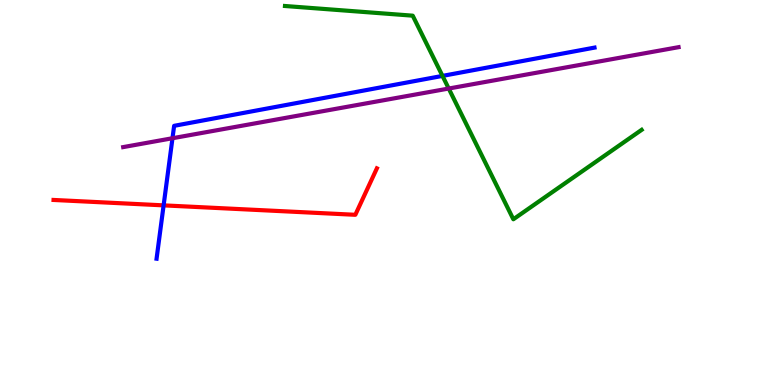[{'lines': ['blue', 'red'], 'intersections': [{'x': 2.11, 'y': 4.67}]}, {'lines': ['green', 'red'], 'intersections': []}, {'lines': ['purple', 'red'], 'intersections': []}, {'lines': ['blue', 'green'], 'intersections': [{'x': 5.71, 'y': 8.03}]}, {'lines': ['blue', 'purple'], 'intersections': [{'x': 2.23, 'y': 6.41}]}, {'lines': ['green', 'purple'], 'intersections': [{'x': 5.79, 'y': 7.7}]}]